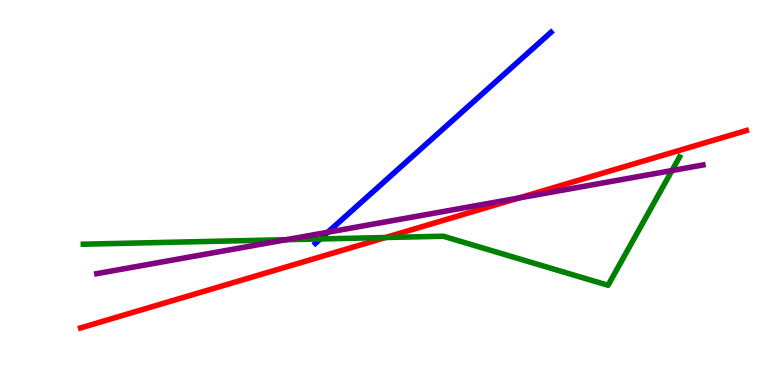[{'lines': ['blue', 'red'], 'intersections': []}, {'lines': ['green', 'red'], 'intersections': [{'x': 4.97, 'y': 3.83}]}, {'lines': ['purple', 'red'], 'intersections': [{'x': 6.69, 'y': 4.86}]}, {'lines': ['blue', 'green'], 'intersections': [{'x': 4.13, 'y': 3.79}]}, {'lines': ['blue', 'purple'], 'intersections': [{'x': 4.23, 'y': 3.97}]}, {'lines': ['green', 'purple'], 'intersections': [{'x': 3.69, 'y': 3.77}, {'x': 8.67, 'y': 5.57}]}]